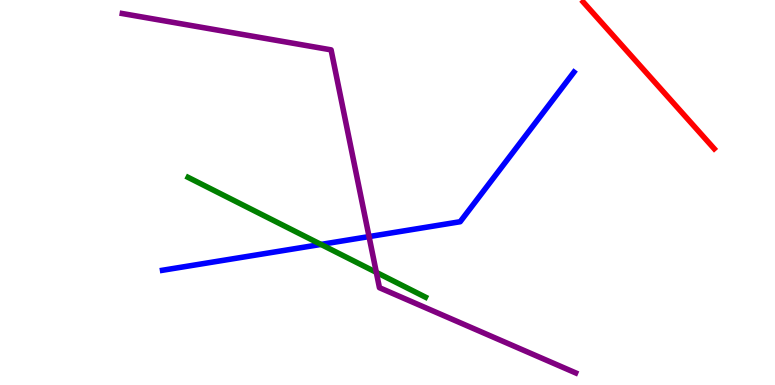[{'lines': ['blue', 'red'], 'intersections': []}, {'lines': ['green', 'red'], 'intersections': []}, {'lines': ['purple', 'red'], 'intersections': []}, {'lines': ['blue', 'green'], 'intersections': [{'x': 4.14, 'y': 3.65}]}, {'lines': ['blue', 'purple'], 'intersections': [{'x': 4.76, 'y': 3.85}]}, {'lines': ['green', 'purple'], 'intersections': [{'x': 4.86, 'y': 2.93}]}]